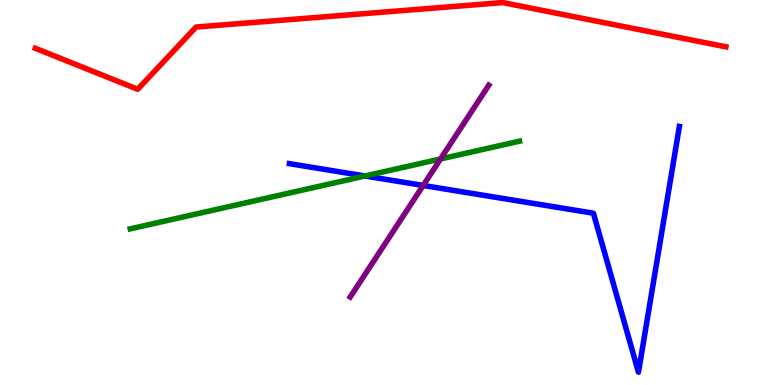[{'lines': ['blue', 'red'], 'intersections': []}, {'lines': ['green', 'red'], 'intersections': []}, {'lines': ['purple', 'red'], 'intersections': []}, {'lines': ['blue', 'green'], 'intersections': [{'x': 4.71, 'y': 5.43}]}, {'lines': ['blue', 'purple'], 'intersections': [{'x': 5.46, 'y': 5.18}]}, {'lines': ['green', 'purple'], 'intersections': [{'x': 5.68, 'y': 5.87}]}]